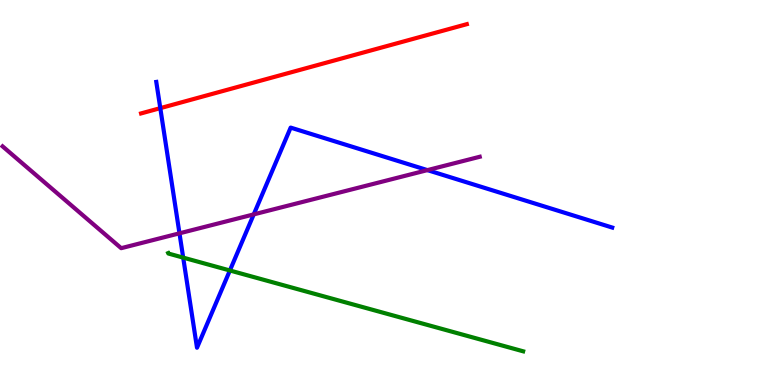[{'lines': ['blue', 'red'], 'intersections': [{'x': 2.07, 'y': 7.19}]}, {'lines': ['green', 'red'], 'intersections': []}, {'lines': ['purple', 'red'], 'intersections': []}, {'lines': ['blue', 'green'], 'intersections': [{'x': 2.36, 'y': 3.31}, {'x': 2.97, 'y': 2.97}]}, {'lines': ['blue', 'purple'], 'intersections': [{'x': 2.32, 'y': 3.94}, {'x': 3.27, 'y': 4.43}, {'x': 5.52, 'y': 5.58}]}, {'lines': ['green', 'purple'], 'intersections': []}]